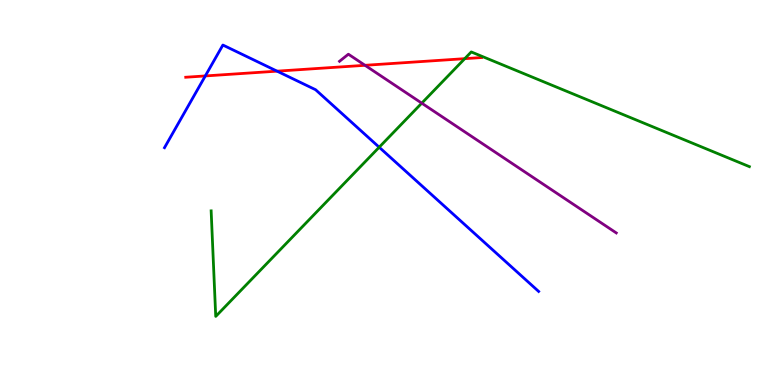[{'lines': ['blue', 'red'], 'intersections': [{'x': 2.65, 'y': 8.03}, {'x': 3.58, 'y': 8.15}]}, {'lines': ['green', 'red'], 'intersections': [{'x': 6.0, 'y': 8.48}]}, {'lines': ['purple', 'red'], 'intersections': [{'x': 4.71, 'y': 8.3}]}, {'lines': ['blue', 'green'], 'intersections': [{'x': 4.89, 'y': 6.18}]}, {'lines': ['blue', 'purple'], 'intersections': []}, {'lines': ['green', 'purple'], 'intersections': [{'x': 5.44, 'y': 7.32}]}]